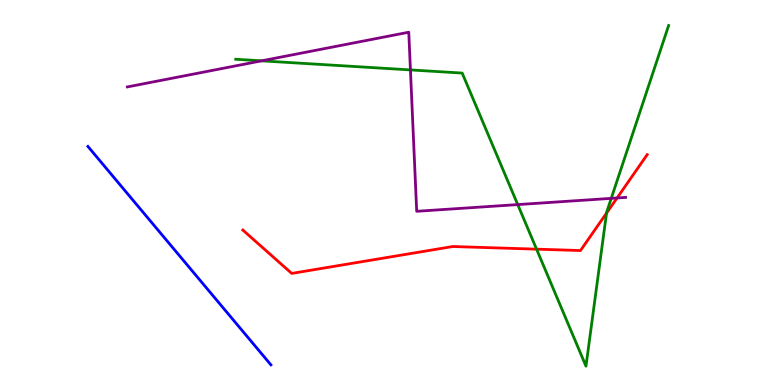[{'lines': ['blue', 'red'], 'intersections': []}, {'lines': ['green', 'red'], 'intersections': [{'x': 6.92, 'y': 3.53}, {'x': 7.83, 'y': 4.46}]}, {'lines': ['purple', 'red'], 'intersections': [{'x': 7.96, 'y': 4.86}]}, {'lines': ['blue', 'green'], 'intersections': []}, {'lines': ['blue', 'purple'], 'intersections': []}, {'lines': ['green', 'purple'], 'intersections': [{'x': 3.38, 'y': 8.42}, {'x': 5.3, 'y': 8.18}, {'x': 6.68, 'y': 4.69}, {'x': 7.89, 'y': 4.85}]}]